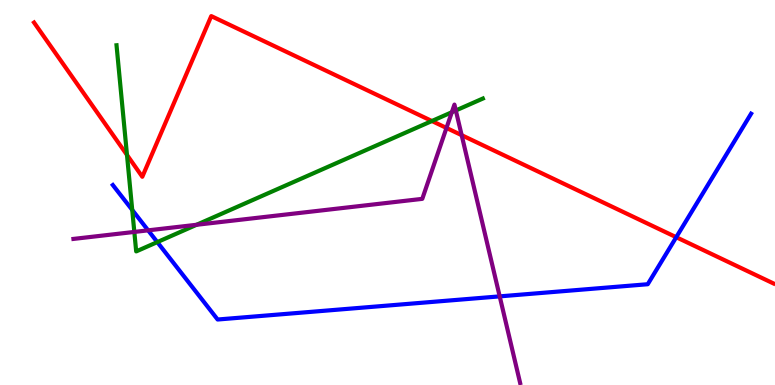[{'lines': ['blue', 'red'], 'intersections': [{'x': 8.73, 'y': 3.84}]}, {'lines': ['green', 'red'], 'intersections': [{'x': 1.64, 'y': 5.98}, {'x': 5.57, 'y': 6.86}]}, {'lines': ['purple', 'red'], 'intersections': [{'x': 5.76, 'y': 6.68}, {'x': 5.96, 'y': 6.49}]}, {'lines': ['blue', 'green'], 'intersections': [{'x': 1.71, 'y': 4.55}, {'x': 2.03, 'y': 3.71}]}, {'lines': ['blue', 'purple'], 'intersections': [{'x': 1.91, 'y': 4.02}, {'x': 6.45, 'y': 2.3}]}, {'lines': ['green', 'purple'], 'intersections': [{'x': 1.73, 'y': 3.98}, {'x': 2.54, 'y': 4.16}, {'x': 5.83, 'y': 7.09}, {'x': 5.88, 'y': 7.13}]}]